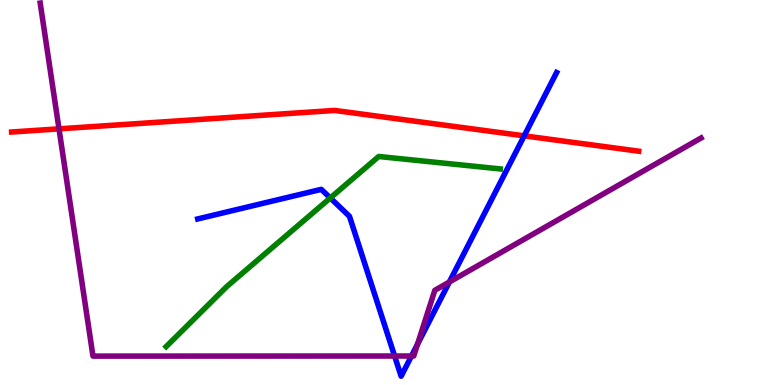[{'lines': ['blue', 'red'], 'intersections': [{'x': 6.76, 'y': 6.47}]}, {'lines': ['green', 'red'], 'intersections': []}, {'lines': ['purple', 'red'], 'intersections': [{'x': 0.761, 'y': 6.65}]}, {'lines': ['blue', 'green'], 'intersections': [{'x': 4.26, 'y': 4.86}]}, {'lines': ['blue', 'purple'], 'intersections': [{'x': 5.09, 'y': 0.753}, {'x': 5.31, 'y': 0.753}, {'x': 5.39, 'y': 1.06}, {'x': 5.8, 'y': 2.68}]}, {'lines': ['green', 'purple'], 'intersections': []}]